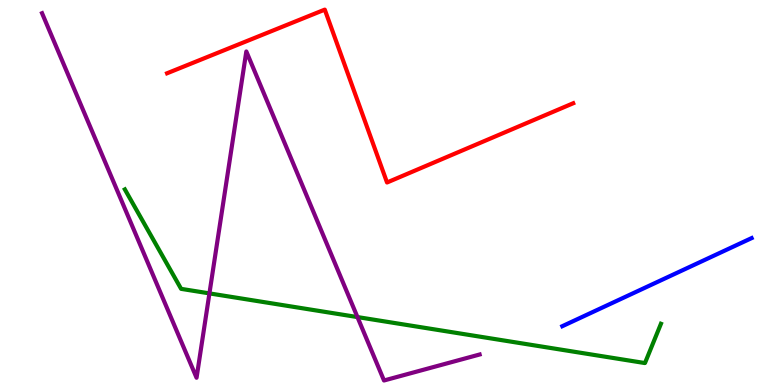[{'lines': ['blue', 'red'], 'intersections': []}, {'lines': ['green', 'red'], 'intersections': []}, {'lines': ['purple', 'red'], 'intersections': []}, {'lines': ['blue', 'green'], 'intersections': []}, {'lines': ['blue', 'purple'], 'intersections': []}, {'lines': ['green', 'purple'], 'intersections': [{'x': 2.7, 'y': 2.38}, {'x': 4.61, 'y': 1.76}]}]